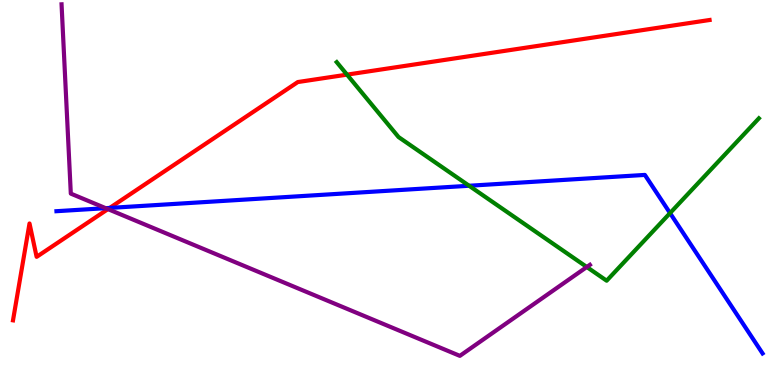[{'lines': ['blue', 'red'], 'intersections': [{'x': 1.42, 'y': 4.6}]}, {'lines': ['green', 'red'], 'intersections': [{'x': 4.48, 'y': 8.06}]}, {'lines': ['purple', 'red'], 'intersections': [{'x': 1.39, 'y': 4.57}]}, {'lines': ['blue', 'green'], 'intersections': [{'x': 6.05, 'y': 5.18}, {'x': 8.65, 'y': 4.47}]}, {'lines': ['blue', 'purple'], 'intersections': [{'x': 1.36, 'y': 4.59}]}, {'lines': ['green', 'purple'], 'intersections': [{'x': 7.57, 'y': 3.06}]}]